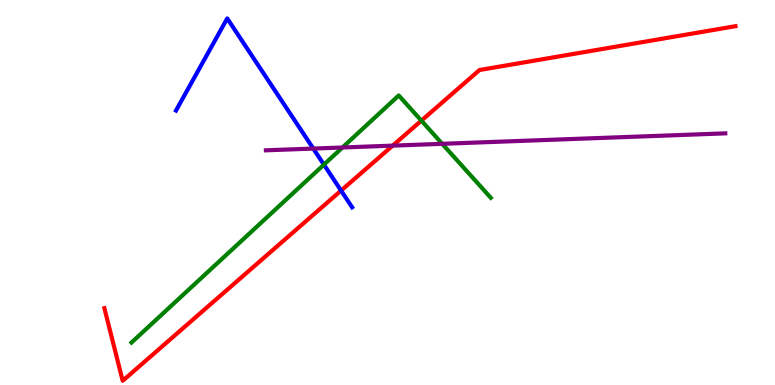[{'lines': ['blue', 'red'], 'intersections': [{'x': 4.4, 'y': 5.05}]}, {'lines': ['green', 'red'], 'intersections': [{'x': 5.44, 'y': 6.87}]}, {'lines': ['purple', 'red'], 'intersections': [{'x': 5.07, 'y': 6.22}]}, {'lines': ['blue', 'green'], 'intersections': [{'x': 4.18, 'y': 5.72}]}, {'lines': ['blue', 'purple'], 'intersections': [{'x': 4.04, 'y': 6.14}]}, {'lines': ['green', 'purple'], 'intersections': [{'x': 4.42, 'y': 6.17}, {'x': 5.71, 'y': 6.26}]}]